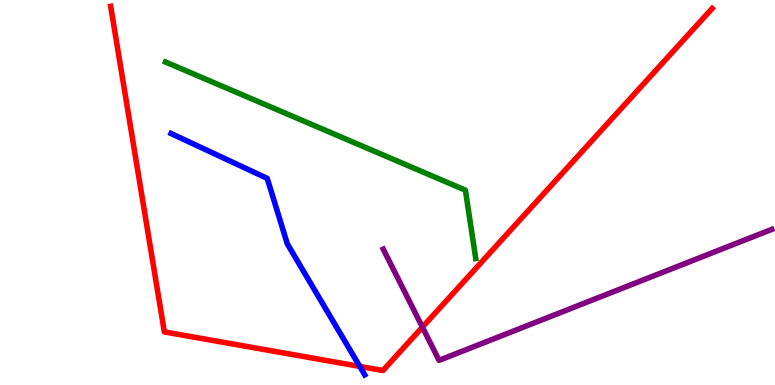[{'lines': ['blue', 'red'], 'intersections': [{'x': 4.64, 'y': 0.482}]}, {'lines': ['green', 'red'], 'intersections': []}, {'lines': ['purple', 'red'], 'intersections': [{'x': 5.45, 'y': 1.5}]}, {'lines': ['blue', 'green'], 'intersections': []}, {'lines': ['blue', 'purple'], 'intersections': []}, {'lines': ['green', 'purple'], 'intersections': []}]